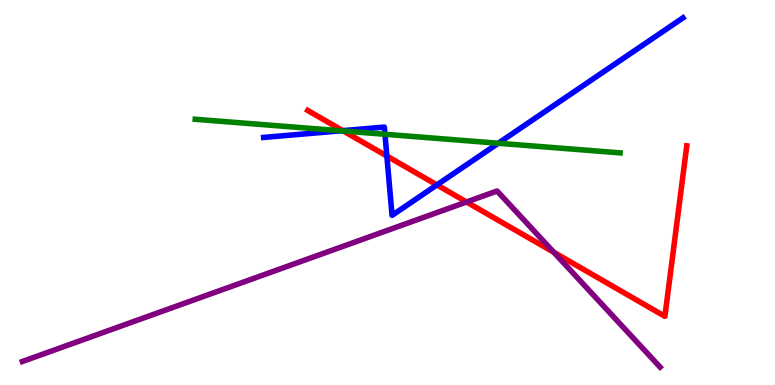[{'lines': ['blue', 'red'], 'intersections': [{'x': 4.42, 'y': 6.61}, {'x': 4.99, 'y': 5.95}, {'x': 5.64, 'y': 5.2}]}, {'lines': ['green', 'red'], 'intersections': [{'x': 4.43, 'y': 6.6}]}, {'lines': ['purple', 'red'], 'intersections': [{'x': 6.02, 'y': 4.75}, {'x': 7.15, 'y': 3.45}]}, {'lines': ['blue', 'green'], 'intersections': [{'x': 4.4, 'y': 6.6}, {'x': 4.97, 'y': 6.51}, {'x': 6.43, 'y': 6.28}]}, {'lines': ['blue', 'purple'], 'intersections': []}, {'lines': ['green', 'purple'], 'intersections': []}]